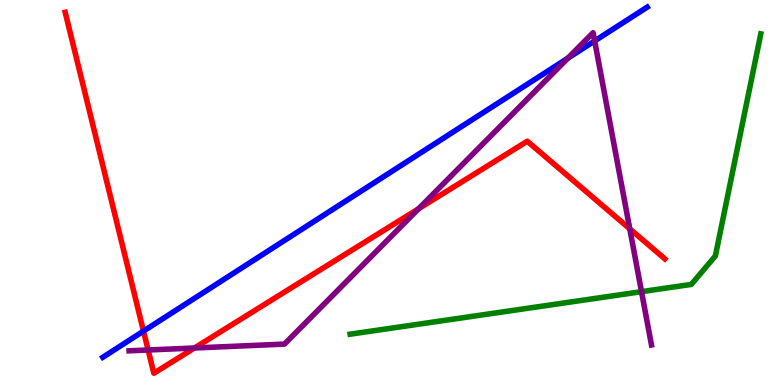[{'lines': ['blue', 'red'], 'intersections': [{'x': 1.85, 'y': 1.4}]}, {'lines': ['green', 'red'], 'intersections': []}, {'lines': ['purple', 'red'], 'intersections': [{'x': 1.91, 'y': 0.909}, {'x': 2.51, 'y': 0.961}, {'x': 5.4, 'y': 4.58}, {'x': 8.13, 'y': 4.06}]}, {'lines': ['blue', 'green'], 'intersections': []}, {'lines': ['blue', 'purple'], 'intersections': [{'x': 7.33, 'y': 8.49}, {'x': 7.67, 'y': 8.94}]}, {'lines': ['green', 'purple'], 'intersections': [{'x': 8.28, 'y': 2.42}]}]